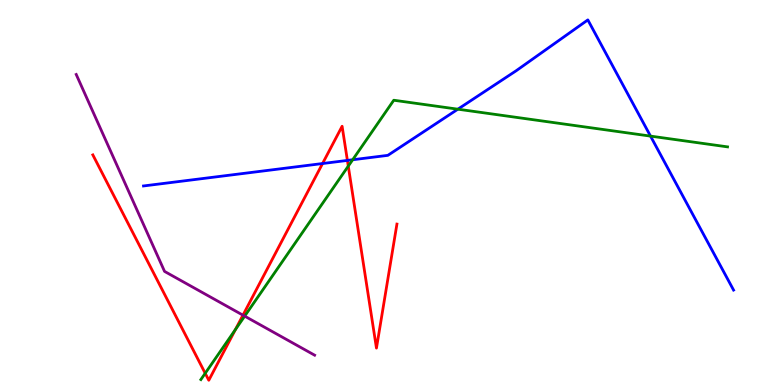[{'lines': ['blue', 'red'], 'intersections': [{'x': 4.16, 'y': 5.75}, {'x': 4.48, 'y': 5.83}]}, {'lines': ['green', 'red'], 'intersections': [{'x': 2.65, 'y': 0.304}, {'x': 3.04, 'y': 1.44}, {'x': 4.49, 'y': 5.69}]}, {'lines': ['purple', 'red'], 'intersections': [{'x': 3.13, 'y': 1.81}]}, {'lines': ['blue', 'green'], 'intersections': [{'x': 4.55, 'y': 5.85}, {'x': 5.91, 'y': 7.16}, {'x': 8.39, 'y': 6.46}]}, {'lines': ['blue', 'purple'], 'intersections': []}, {'lines': ['green', 'purple'], 'intersections': [{'x': 3.16, 'y': 1.79}]}]